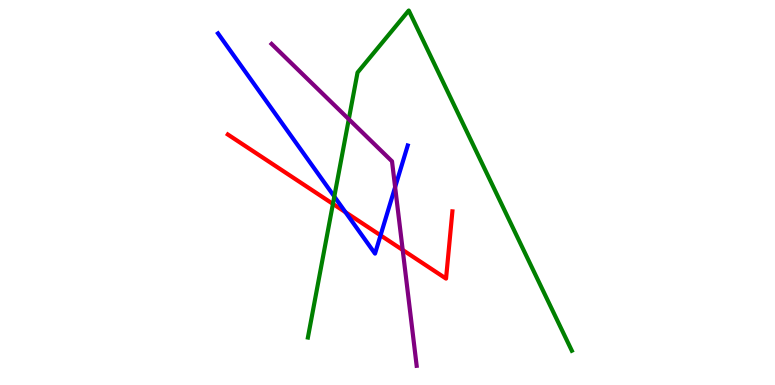[{'lines': ['blue', 'red'], 'intersections': [{'x': 4.46, 'y': 4.49}, {'x': 4.91, 'y': 3.89}]}, {'lines': ['green', 'red'], 'intersections': [{'x': 4.3, 'y': 4.7}]}, {'lines': ['purple', 'red'], 'intersections': [{'x': 5.2, 'y': 3.51}]}, {'lines': ['blue', 'green'], 'intersections': [{'x': 4.31, 'y': 4.9}]}, {'lines': ['blue', 'purple'], 'intersections': [{'x': 5.1, 'y': 5.14}]}, {'lines': ['green', 'purple'], 'intersections': [{'x': 4.5, 'y': 6.9}]}]